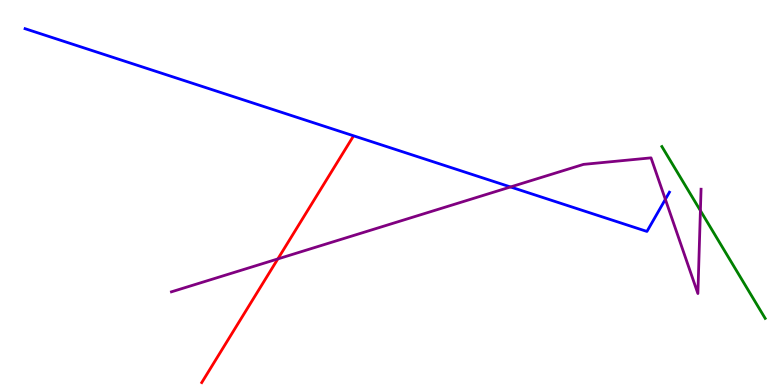[{'lines': ['blue', 'red'], 'intersections': []}, {'lines': ['green', 'red'], 'intersections': []}, {'lines': ['purple', 'red'], 'intersections': [{'x': 3.58, 'y': 3.27}]}, {'lines': ['blue', 'green'], 'intersections': []}, {'lines': ['blue', 'purple'], 'intersections': [{'x': 6.59, 'y': 5.14}, {'x': 8.59, 'y': 4.82}]}, {'lines': ['green', 'purple'], 'intersections': [{'x': 9.04, 'y': 4.53}]}]